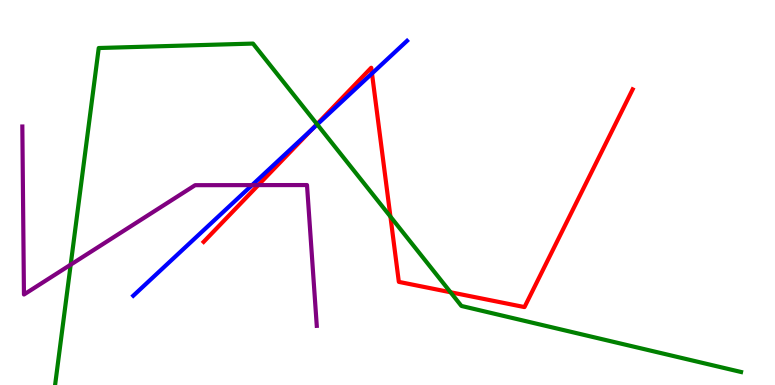[{'lines': ['blue', 'red'], 'intersections': [{'x': 4.02, 'y': 6.64}, {'x': 4.8, 'y': 8.09}]}, {'lines': ['green', 'red'], 'intersections': [{'x': 4.09, 'y': 6.78}, {'x': 5.04, 'y': 4.37}, {'x': 5.81, 'y': 2.41}]}, {'lines': ['purple', 'red'], 'intersections': [{'x': 3.33, 'y': 5.19}]}, {'lines': ['blue', 'green'], 'intersections': [{'x': 4.09, 'y': 6.77}]}, {'lines': ['blue', 'purple'], 'intersections': [{'x': 3.25, 'y': 5.19}]}, {'lines': ['green', 'purple'], 'intersections': [{'x': 0.912, 'y': 3.13}]}]